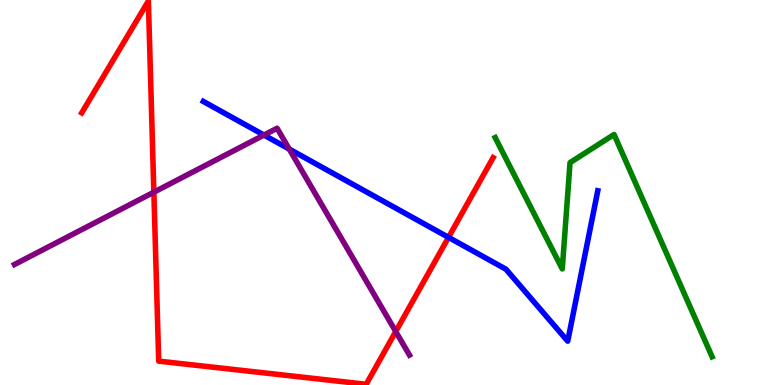[{'lines': ['blue', 'red'], 'intersections': [{'x': 5.79, 'y': 3.83}]}, {'lines': ['green', 'red'], 'intersections': []}, {'lines': ['purple', 'red'], 'intersections': [{'x': 1.99, 'y': 5.01}, {'x': 5.11, 'y': 1.39}]}, {'lines': ['blue', 'green'], 'intersections': []}, {'lines': ['blue', 'purple'], 'intersections': [{'x': 3.41, 'y': 6.49}, {'x': 3.73, 'y': 6.13}]}, {'lines': ['green', 'purple'], 'intersections': []}]